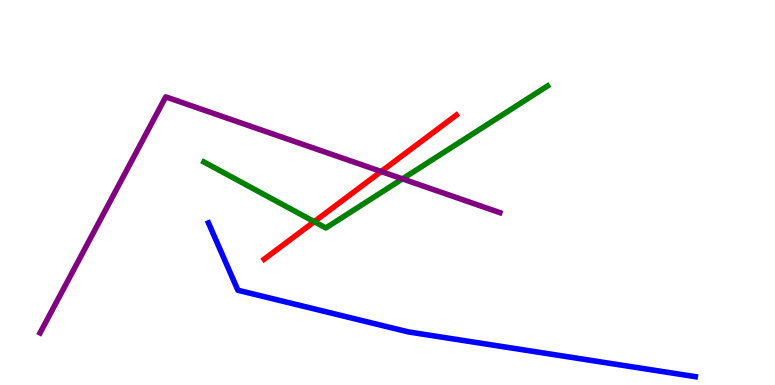[{'lines': ['blue', 'red'], 'intersections': []}, {'lines': ['green', 'red'], 'intersections': [{'x': 4.05, 'y': 4.24}]}, {'lines': ['purple', 'red'], 'intersections': [{'x': 4.92, 'y': 5.55}]}, {'lines': ['blue', 'green'], 'intersections': []}, {'lines': ['blue', 'purple'], 'intersections': []}, {'lines': ['green', 'purple'], 'intersections': [{'x': 5.19, 'y': 5.35}]}]